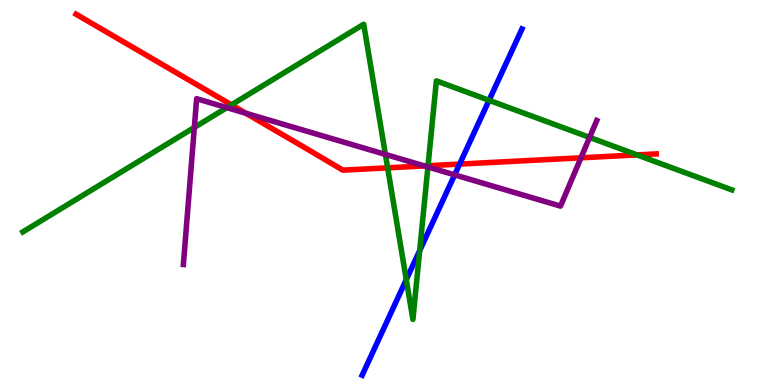[{'lines': ['blue', 'red'], 'intersections': [{'x': 5.93, 'y': 5.74}]}, {'lines': ['green', 'red'], 'intersections': [{'x': 2.99, 'y': 7.28}, {'x': 5.0, 'y': 5.64}, {'x': 5.52, 'y': 5.7}, {'x': 8.22, 'y': 5.98}]}, {'lines': ['purple', 'red'], 'intersections': [{'x': 3.17, 'y': 7.06}, {'x': 5.48, 'y': 5.69}, {'x': 7.5, 'y': 5.9}]}, {'lines': ['blue', 'green'], 'intersections': [{'x': 5.24, 'y': 2.74}, {'x': 5.42, 'y': 3.49}, {'x': 6.31, 'y': 7.39}]}, {'lines': ['blue', 'purple'], 'intersections': [{'x': 5.87, 'y': 5.46}]}, {'lines': ['green', 'purple'], 'intersections': [{'x': 2.51, 'y': 6.69}, {'x': 2.93, 'y': 7.2}, {'x': 4.97, 'y': 5.99}, {'x': 5.52, 'y': 5.66}, {'x': 7.61, 'y': 6.43}]}]